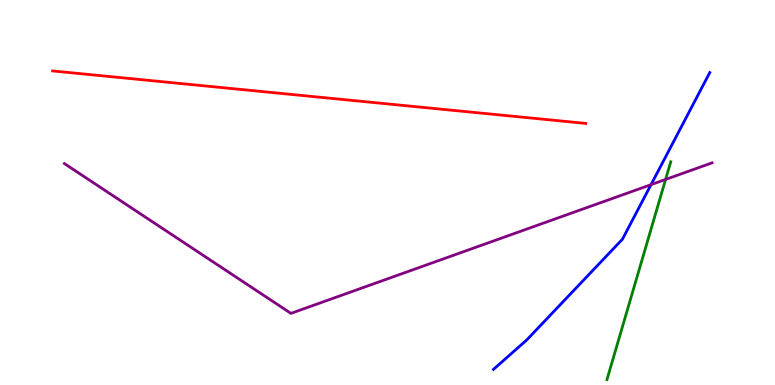[{'lines': ['blue', 'red'], 'intersections': []}, {'lines': ['green', 'red'], 'intersections': []}, {'lines': ['purple', 'red'], 'intersections': []}, {'lines': ['blue', 'green'], 'intersections': []}, {'lines': ['blue', 'purple'], 'intersections': [{'x': 8.4, 'y': 5.2}]}, {'lines': ['green', 'purple'], 'intersections': [{'x': 8.59, 'y': 5.34}]}]